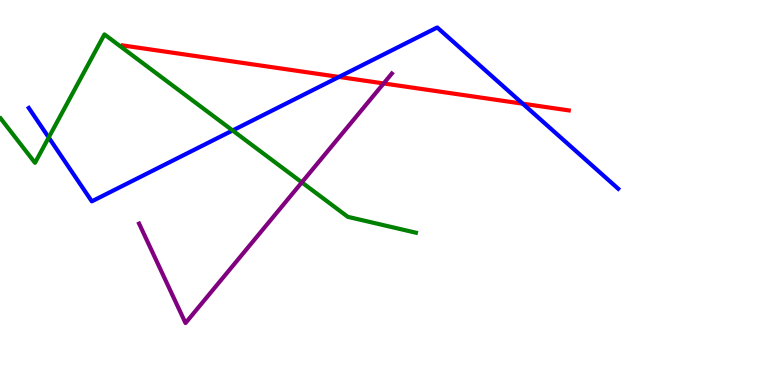[{'lines': ['blue', 'red'], 'intersections': [{'x': 4.37, 'y': 8.0}, {'x': 6.75, 'y': 7.31}]}, {'lines': ['green', 'red'], 'intersections': []}, {'lines': ['purple', 'red'], 'intersections': [{'x': 4.95, 'y': 7.83}]}, {'lines': ['blue', 'green'], 'intersections': [{'x': 0.629, 'y': 6.43}, {'x': 3.0, 'y': 6.61}]}, {'lines': ['blue', 'purple'], 'intersections': []}, {'lines': ['green', 'purple'], 'intersections': [{'x': 3.89, 'y': 5.26}]}]